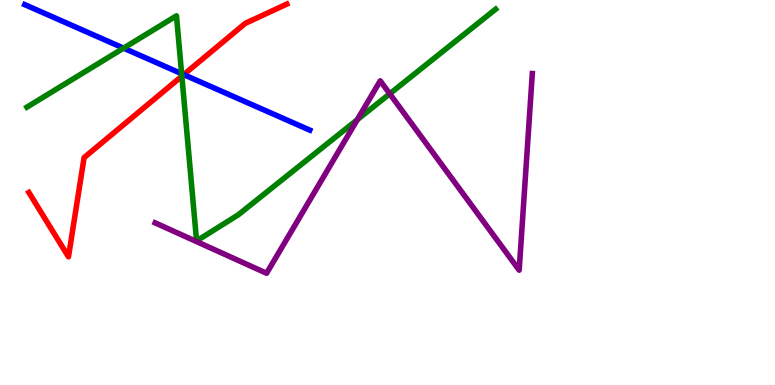[{'lines': ['blue', 'red'], 'intersections': [{'x': 2.37, 'y': 8.06}]}, {'lines': ['green', 'red'], 'intersections': [{'x': 2.35, 'y': 8.02}]}, {'lines': ['purple', 'red'], 'intersections': []}, {'lines': ['blue', 'green'], 'intersections': [{'x': 1.59, 'y': 8.75}, {'x': 2.34, 'y': 8.09}]}, {'lines': ['blue', 'purple'], 'intersections': []}, {'lines': ['green', 'purple'], 'intersections': [{'x': 4.61, 'y': 6.89}, {'x': 5.03, 'y': 7.56}]}]